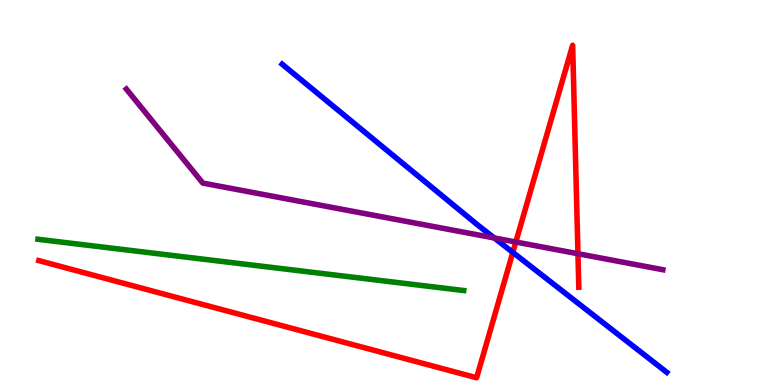[{'lines': ['blue', 'red'], 'intersections': [{'x': 6.62, 'y': 3.44}]}, {'lines': ['green', 'red'], 'intersections': []}, {'lines': ['purple', 'red'], 'intersections': [{'x': 6.66, 'y': 3.71}, {'x': 7.46, 'y': 3.41}]}, {'lines': ['blue', 'green'], 'intersections': []}, {'lines': ['blue', 'purple'], 'intersections': [{'x': 6.38, 'y': 3.82}]}, {'lines': ['green', 'purple'], 'intersections': []}]